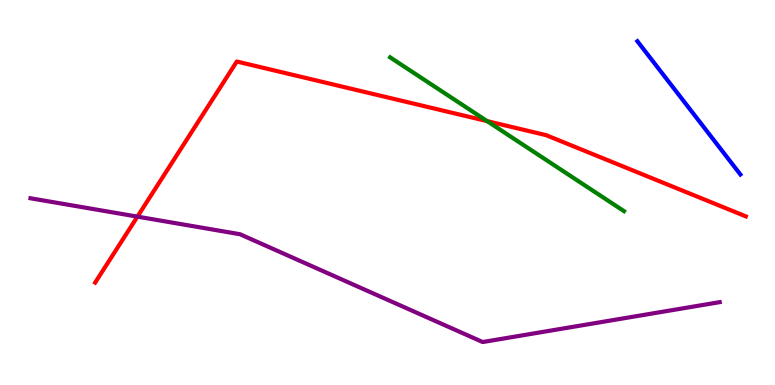[{'lines': ['blue', 'red'], 'intersections': []}, {'lines': ['green', 'red'], 'intersections': [{'x': 6.29, 'y': 6.85}]}, {'lines': ['purple', 'red'], 'intersections': [{'x': 1.77, 'y': 4.37}]}, {'lines': ['blue', 'green'], 'intersections': []}, {'lines': ['blue', 'purple'], 'intersections': []}, {'lines': ['green', 'purple'], 'intersections': []}]